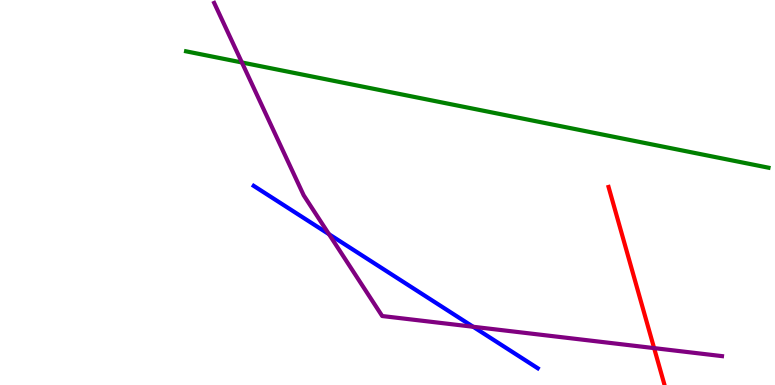[{'lines': ['blue', 'red'], 'intersections': []}, {'lines': ['green', 'red'], 'intersections': []}, {'lines': ['purple', 'red'], 'intersections': [{'x': 8.44, 'y': 0.958}]}, {'lines': ['blue', 'green'], 'intersections': []}, {'lines': ['blue', 'purple'], 'intersections': [{'x': 4.24, 'y': 3.92}, {'x': 6.1, 'y': 1.51}]}, {'lines': ['green', 'purple'], 'intersections': [{'x': 3.12, 'y': 8.38}]}]